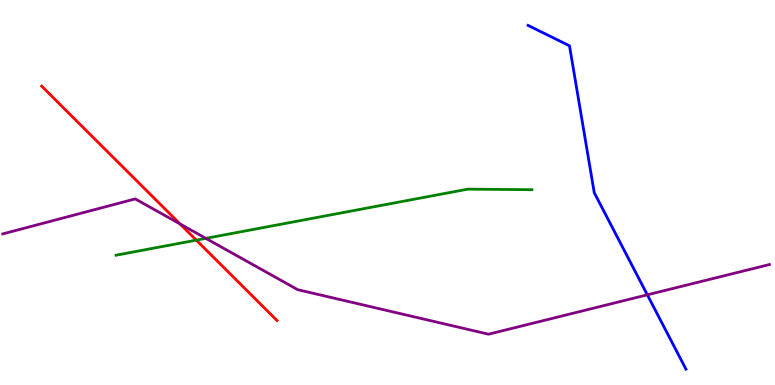[{'lines': ['blue', 'red'], 'intersections': []}, {'lines': ['green', 'red'], 'intersections': [{'x': 2.53, 'y': 3.76}]}, {'lines': ['purple', 'red'], 'intersections': [{'x': 2.32, 'y': 4.18}]}, {'lines': ['blue', 'green'], 'intersections': []}, {'lines': ['blue', 'purple'], 'intersections': [{'x': 8.35, 'y': 2.34}]}, {'lines': ['green', 'purple'], 'intersections': [{'x': 2.66, 'y': 3.81}]}]